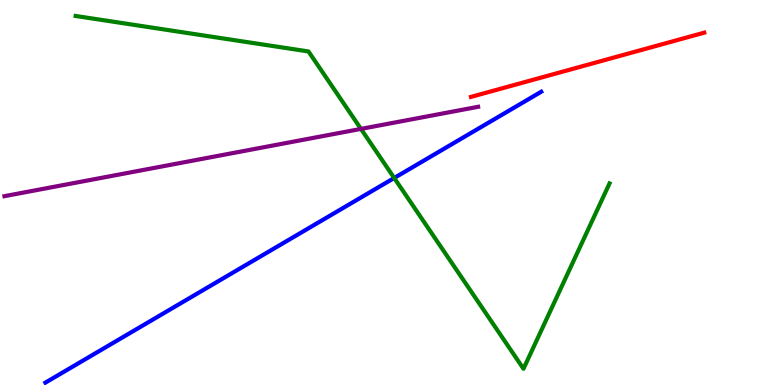[{'lines': ['blue', 'red'], 'intersections': []}, {'lines': ['green', 'red'], 'intersections': []}, {'lines': ['purple', 'red'], 'intersections': []}, {'lines': ['blue', 'green'], 'intersections': [{'x': 5.09, 'y': 5.38}]}, {'lines': ['blue', 'purple'], 'intersections': []}, {'lines': ['green', 'purple'], 'intersections': [{'x': 4.66, 'y': 6.65}]}]